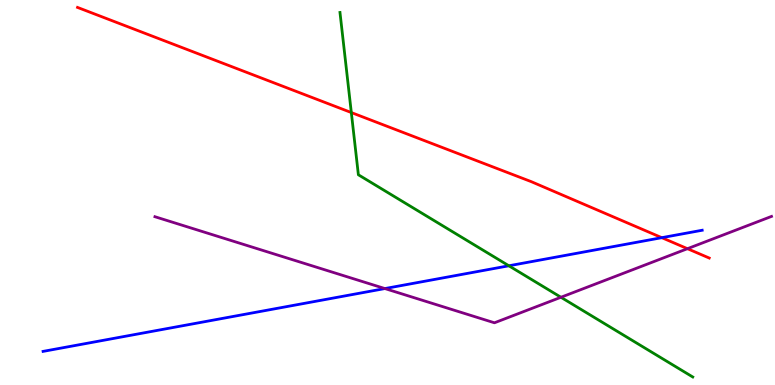[{'lines': ['blue', 'red'], 'intersections': [{'x': 8.54, 'y': 3.83}]}, {'lines': ['green', 'red'], 'intersections': [{'x': 4.53, 'y': 7.08}]}, {'lines': ['purple', 'red'], 'intersections': [{'x': 8.87, 'y': 3.54}]}, {'lines': ['blue', 'green'], 'intersections': [{'x': 6.57, 'y': 3.1}]}, {'lines': ['blue', 'purple'], 'intersections': [{'x': 4.97, 'y': 2.5}]}, {'lines': ['green', 'purple'], 'intersections': [{'x': 7.24, 'y': 2.28}]}]